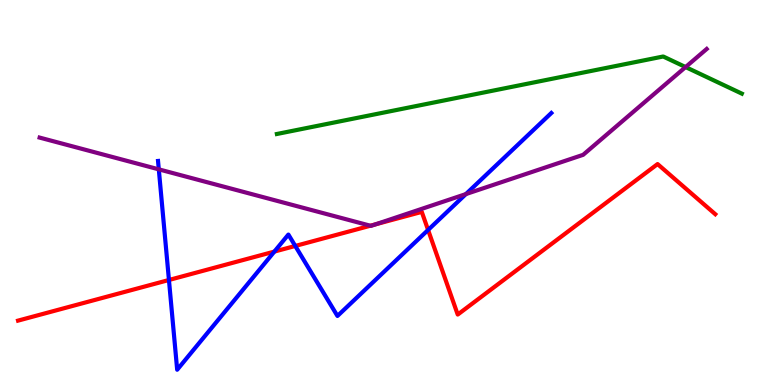[{'lines': ['blue', 'red'], 'intersections': [{'x': 2.18, 'y': 2.73}, {'x': 3.54, 'y': 3.47}, {'x': 3.81, 'y': 3.61}, {'x': 5.52, 'y': 4.03}]}, {'lines': ['green', 'red'], 'intersections': []}, {'lines': ['purple', 'red'], 'intersections': [{'x': 4.78, 'y': 4.14}, {'x': 4.85, 'y': 4.17}]}, {'lines': ['blue', 'green'], 'intersections': []}, {'lines': ['blue', 'purple'], 'intersections': [{'x': 2.05, 'y': 5.6}, {'x': 6.01, 'y': 4.96}]}, {'lines': ['green', 'purple'], 'intersections': [{'x': 8.85, 'y': 8.26}]}]